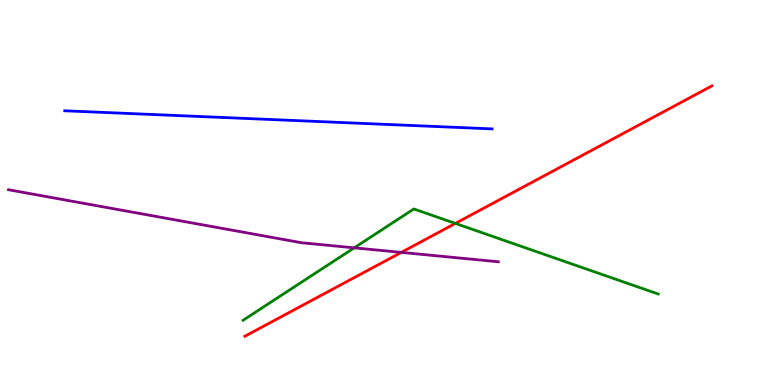[{'lines': ['blue', 'red'], 'intersections': []}, {'lines': ['green', 'red'], 'intersections': [{'x': 5.88, 'y': 4.2}]}, {'lines': ['purple', 'red'], 'intersections': [{'x': 5.18, 'y': 3.44}]}, {'lines': ['blue', 'green'], 'intersections': []}, {'lines': ['blue', 'purple'], 'intersections': []}, {'lines': ['green', 'purple'], 'intersections': [{'x': 4.57, 'y': 3.56}]}]